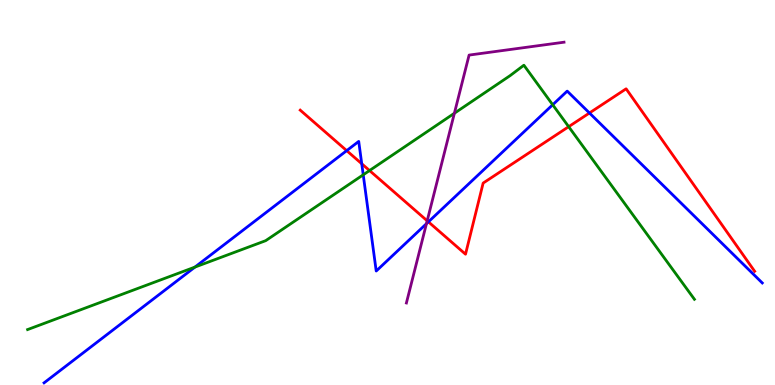[{'lines': ['blue', 'red'], 'intersections': [{'x': 4.47, 'y': 6.09}, {'x': 4.67, 'y': 5.75}, {'x': 5.53, 'y': 4.24}, {'x': 7.61, 'y': 7.07}]}, {'lines': ['green', 'red'], 'intersections': [{'x': 4.77, 'y': 5.57}, {'x': 7.34, 'y': 6.71}]}, {'lines': ['purple', 'red'], 'intersections': [{'x': 5.51, 'y': 4.27}]}, {'lines': ['blue', 'green'], 'intersections': [{'x': 2.52, 'y': 3.06}, {'x': 4.69, 'y': 5.46}, {'x': 7.13, 'y': 7.28}]}, {'lines': ['blue', 'purple'], 'intersections': [{'x': 5.5, 'y': 4.19}]}, {'lines': ['green', 'purple'], 'intersections': [{'x': 5.86, 'y': 7.06}]}]